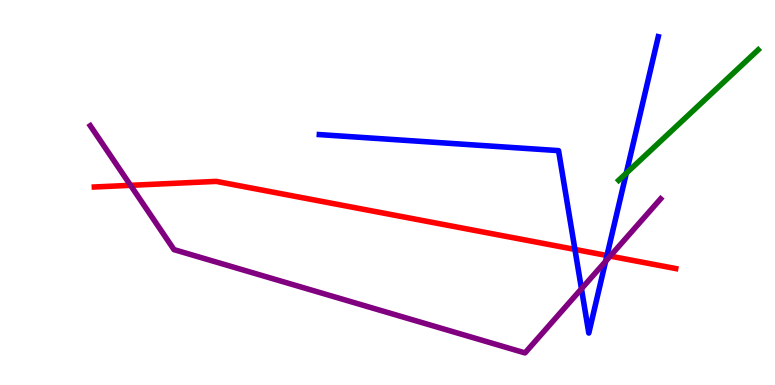[{'lines': ['blue', 'red'], 'intersections': [{'x': 7.42, 'y': 3.52}, {'x': 7.83, 'y': 3.36}]}, {'lines': ['green', 'red'], 'intersections': []}, {'lines': ['purple', 'red'], 'intersections': [{'x': 1.68, 'y': 5.19}, {'x': 7.87, 'y': 3.35}]}, {'lines': ['blue', 'green'], 'intersections': [{'x': 8.08, 'y': 5.5}]}, {'lines': ['blue', 'purple'], 'intersections': [{'x': 7.5, 'y': 2.5}, {'x': 7.81, 'y': 3.21}]}, {'lines': ['green', 'purple'], 'intersections': []}]